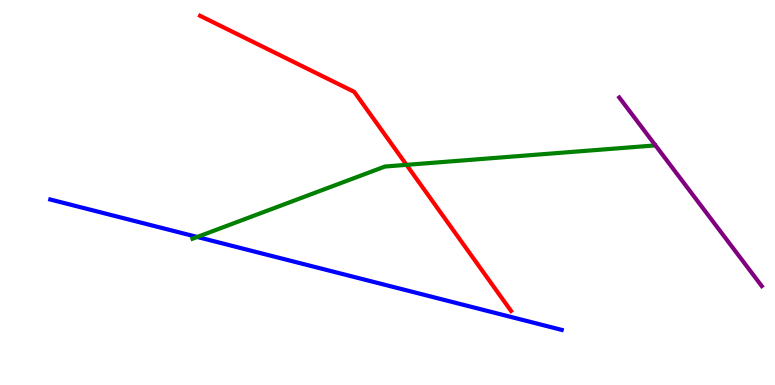[{'lines': ['blue', 'red'], 'intersections': []}, {'lines': ['green', 'red'], 'intersections': [{'x': 5.25, 'y': 5.72}]}, {'lines': ['purple', 'red'], 'intersections': []}, {'lines': ['blue', 'green'], 'intersections': [{'x': 2.54, 'y': 3.85}]}, {'lines': ['blue', 'purple'], 'intersections': []}, {'lines': ['green', 'purple'], 'intersections': []}]